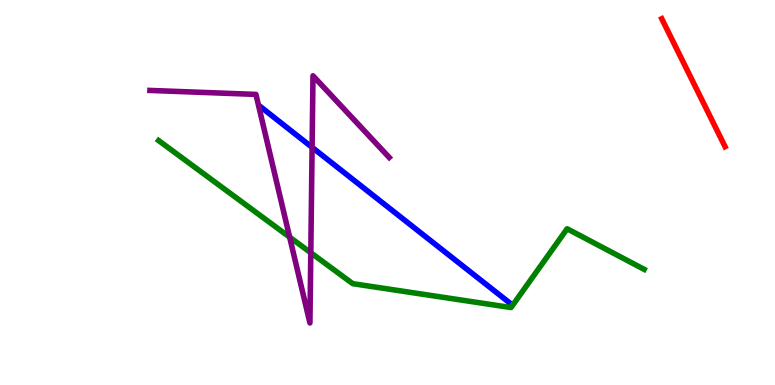[{'lines': ['blue', 'red'], 'intersections': []}, {'lines': ['green', 'red'], 'intersections': []}, {'lines': ['purple', 'red'], 'intersections': []}, {'lines': ['blue', 'green'], 'intersections': []}, {'lines': ['blue', 'purple'], 'intersections': [{'x': 4.03, 'y': 6.17}]}, {'lines': ['green', 'purple'], 'intersections': [{'x': 3.74, 'y': 3.84}, {'x': 4.01, 'y': 3.44}]}]